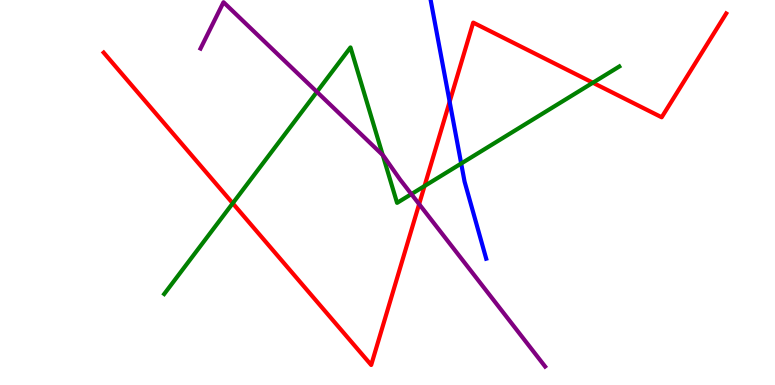[{'lines': ['blue', 'red'], 'intersections': [{'x': 5.8, 'y': 7.36}]}, {'lines': ['green', 'red'], 'intersections': [{'x': 3.0, 'y': 4.72}, {'x': 5.48, 'y': 5.17}, {'x': 7.65, 'y': 7.85}]}, {'lines': ['purple', 'red'], 'intersections': [{'x': 5.41, 'y': 4.7}]}, {'lines': ['blue', 'green'], 'intersections': [{'x': 5.95, 'y': 5.75}]}, {'lines': ['blue', 'purple'], 'intersections': []}, {'lines': ['green', 'purple'], 'intersections': [{'x': 4.09, 'y': 7.61}, {'x': 4.94, 'y': 5.97}, {'x': 5.31, 'y': 4.96}]}]